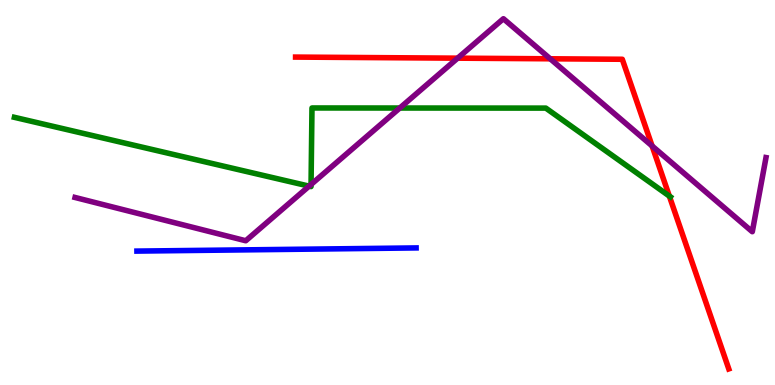[{'lines': ['blue', 'red'], 'intersections': []}, {'lines': ['green', 'red'], 'intersections': [{'x': 8.64, 'y': 4.91}]}, {'lines': ['purple', 'red'], 'intersections': [{'x': 5.9, 'y': 8.49}, {'x': 7.1, 'y': 8.47}, {'x': 8.41, 'y': 6.21}]}, {'lines': ['blue', 'green'], 'intersections': []}, {'lines': ['blue', 'purple'], 'intersections': []}, {'lines': ['green', 'purple'], 'intersections': [{'x': 3.99, 'y': 5.17}, {'x': 4.01, 'y': 5.21}, {'x': 5.16, 'y': 7.19}]}]